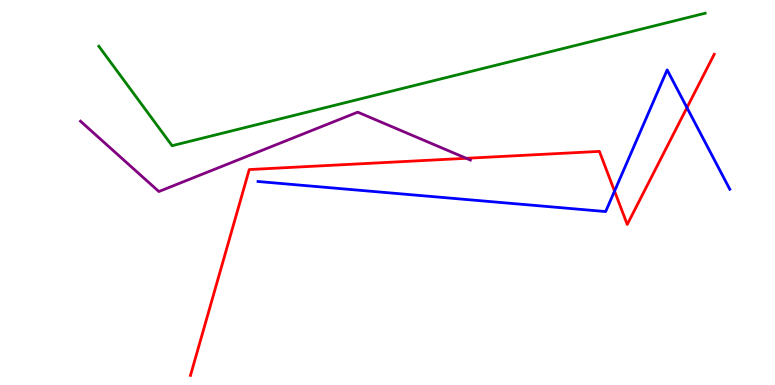[{'lines': ['blue', 'red'], 'intersections': [{'x': 7.93, 'y': 5.04}, {'x': 8.86, 'y': 7.2}]}, {'lines': ['green', 'red'], 'intersections': []}, {'lines': ['purple', 'red'], 'intersections': [{'x': 6.02, 'y': 5.89}]}, {'lines': ['blue', 'green'], 'intersections': []}, {'lines': ['blue', 'purple'], 'intersections': []}, {'lines': ['green', 'purple'], 'intersections': []}]